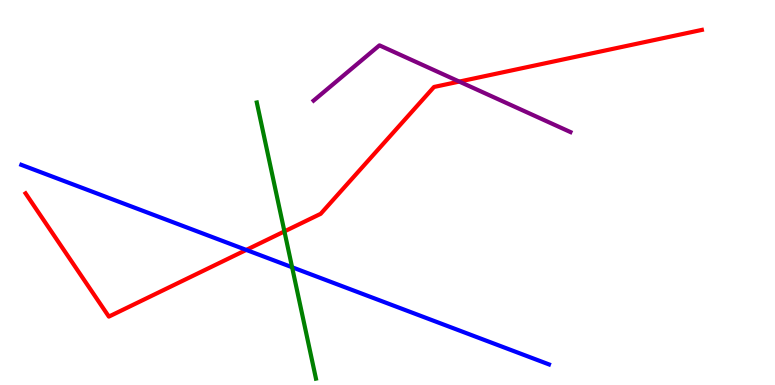[{'lines': ['blue', 'red'], 'intersections': [{'x': 3.18, 'y': 3.51}]}, {'lines': ['green', 'red'], 'intersections': [{'x': 3.67, 'y': 3.99}]}, {'lines': ['purple', 'red'], 'intersections': [{'x': 5.93, 'y': 7.88}]}, {'lines': ['blue', 'green'], 'intersections': [{'x': 3.77, 'y': 3.06}]}, {'lines': ['blue', 'purple'], 'intersections': []}, {'lines': ['green', 'purple'], 'intersections': []}]